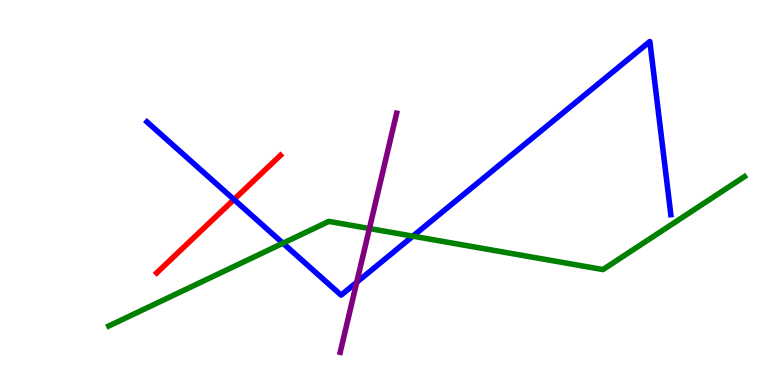[{'lines': ['blue', 'red'], 'intersections': [{'x': 3.02, 'y': 4.82}]}, {'lines': ['green', 'red'], 'intersections': []}, {'lines': ['purple', 'red'], 'intersections': []}, {'lines': ['blue', 'green'], 'intersections': [{'x': 3.65, 'y': 3.68}, {'x': 5.33, 'y': 3.87}]}, {'lines': ['blue', 'purple'], 'intersections': [{'x': 4.6, 'y': 2.67}]}, {'lines': ['green', 'purple'], 'intersections': [{'x': 4.77, 'y': 4.06}]}]